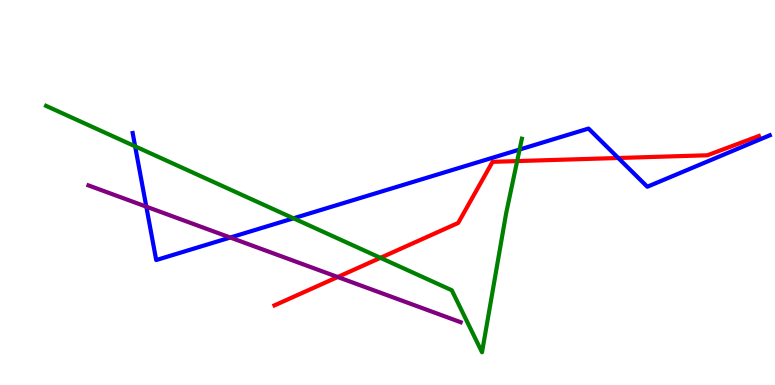[{'lines': ['blue', 'red'], 'intersections': [{'x': 7.98, 'y': 5.9}]}, {'lines': ['green', 'red'], 'intersections': [{'x': 4.91, 'y': 3.3}, {'x': 6.67, 'y': 5.82}]}, {'lines': ['purple', 'red'], 'intersections': [{'x': 4.36, 'y': 2.8}]}, {'lines': ['blue', 'green'], 'intersections': [{'x': 1.74, 'y': 6.2}, {'x': 3.79, 'y': 4.33}, {'x': 6.7, 'y': 6.12}]}, {'lines': ['blue', 'purple'], 'intersections': [{'x': 1.89, 'y': 4.63}, {'x': 2.97, 'y': 3.83}]}, {'lines': ['green', 'purple'], 'intersections': []}]